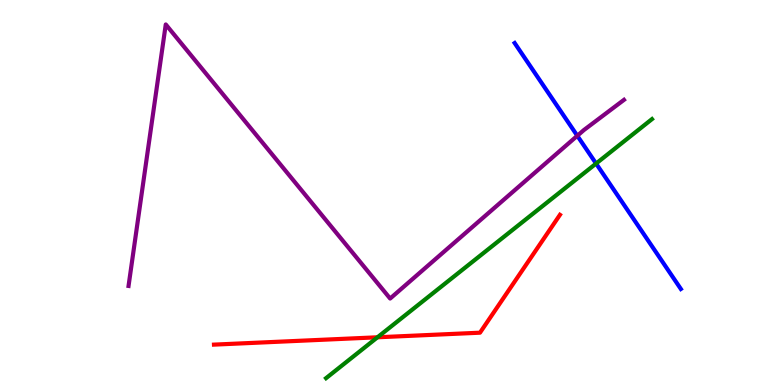[{'lines': ['blue', 'red'], 'intersections': []}, {'lines': ['green', 'red'], 'intersections': [{'x': 4.87, 'y': 1.24}]}, {'lines': ['purple', 'red'], 'intersections': []}, {'lines': ['blue', 'green'], 'intersections': [{'x': 7.69, 'y': 5.75}]}, {'lines': ['blue', 'purple'], 'intersections': [{'x': 7.45, 'y': 6.47}]}, {'lines': ['green', 'purple'], 'intersections': []}]